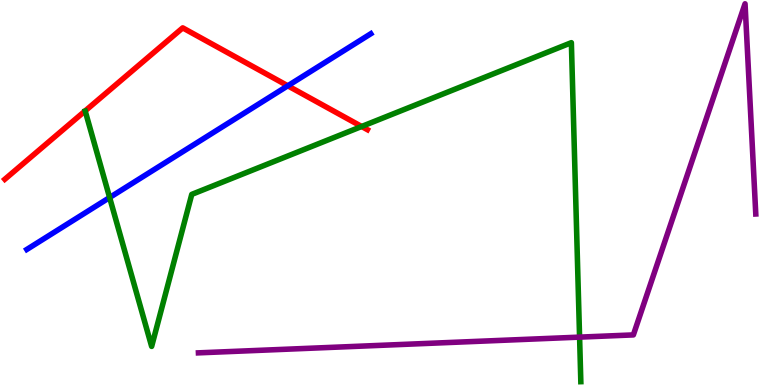[{'lines': ['blue', 'red'], 'intersections': [{'x': 3.71, 'y': 7.77}]}, {'lines': ['green', 'red'], 'intersections': [{'x': 4.67, 'y': 6.71}]}, {'lines': ['purple', 'red'], 'intersections': []}, {'lines': ['blue', 'green'], 'intersections': [{'x': 1.41, 'y': 4.87}]}, {'lines': ['blue', 'purple'], 'intersections': []}, {'lines': ['green', 'purple'], 'intersections': [{'x': 7.48, 'y': 1.24}]}]